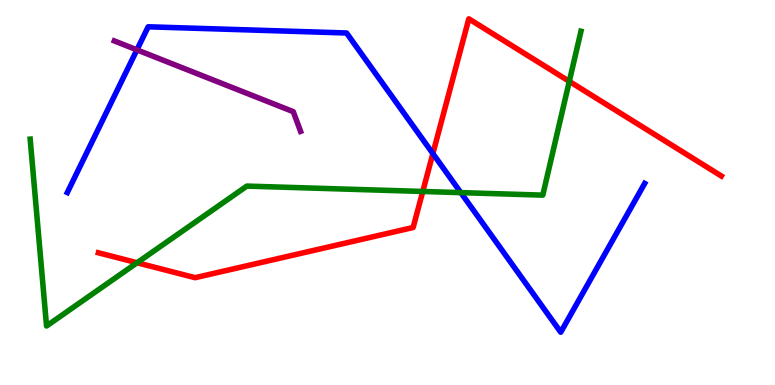[{'lines': ['blue', 'red'], 'intersections': [{'x': 5.59, 'y': 6.01}]}, {'lines': ['green', 'red'], 'intersections': [{'x': 1.77, 'y': 3.18}, {'x': 5.45, 'y': 5.03}, {'x': 7.35, 'y': 7.89}]}, {'lines': ['purple', 'red'], 'intersections': []}, {'lines': ['blue', 'green'], 'intersections': [{'x': 5.95, 'y': 5.0}]}, {'lines': ['blue', 'purple'], 'intersections': [{'x': 1.77, 'y': 8.7}]}, {'lines': ['green', 'purple'], 'intersections': []}]